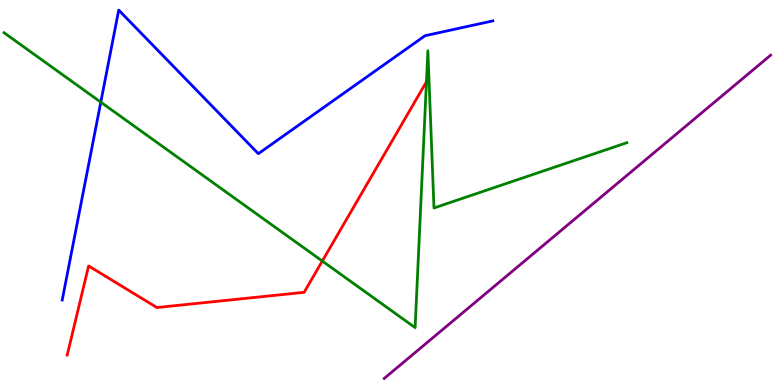[{'lines': ['blue', 'red'], 'intersections': []}, {'lines': ['green', 'red'], 'intersections': [{'x': 4.16, 'y': 3.22}, {'x': 5.5, 'y': 7.88}]}, {'lines': ['purple', 'red'], 'intersections': []}, {'lines': ['blue', 'green'], 'intersections': [{'x': 1.3, 'y': 7.35}]}, {'lines': ['blue', 'purple'], 'intersections': []}, {'lines': ['green', 'purple'], 'intersections': []}]